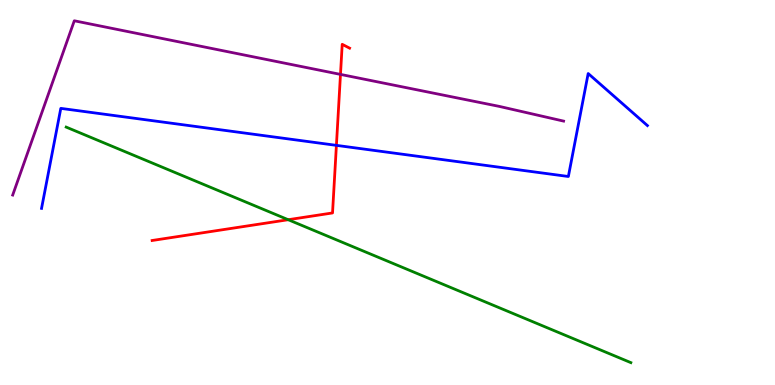[{'lines': ['blue', 'red'], 'intersections': [{'x': 4.34, 'y': 6.22}]}, {'lines': ['green', 'red'], 'intersections': [{'x': 3.72, 'y': 4.29}]}, {'lines': ['purple', 'red'], 'intersections': [{'x': 4.39, 'y': 8.07}]}, {'lines': ['blue', 'green'], 'intersections': []}, {'lines': ['blue', 'purple'], 'intersections': []}, {'lines': ['green', 'purple'], 'intersections': []}]